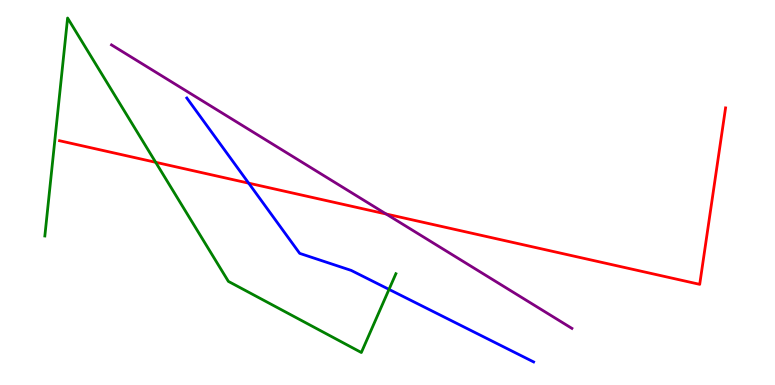[{'lines': ['blue', 'red'], 'intersections': [{'x': 3.21, 'y': 5.24}]}, {'lines': ['green', 'red'], 'intersections': [{'x': 2.01, 'y': 5.78}]}, {'lines': ['purple', 'red'], 'intersections': [{'x': 4.98, 'y': 4.44}]}, {'lines': ['blue', 'green'], 'intersections': [{'x': 5.02, 'y': 2.48}]}, {'lines': ['blue', 'purple'], 'intersections': []}, {'lines': ['green', 'purple'], 'intersections': []}]